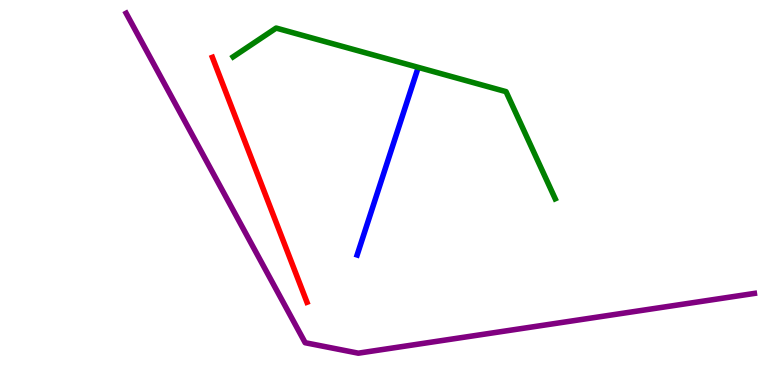[{'lines': ['blue', 'red'], 'intersections': []}, {'lines': ['green', 'red'], 'intersections': []}, {'lines': ['purple', 'red'], 'intersections': []}, {'lines': ['blue', 'green'], 'intersections': []}, {'lines': ['blue', 'purple'], 'intersections': []}, {'lines': ['green', 'purple'], 'intersections': []}]